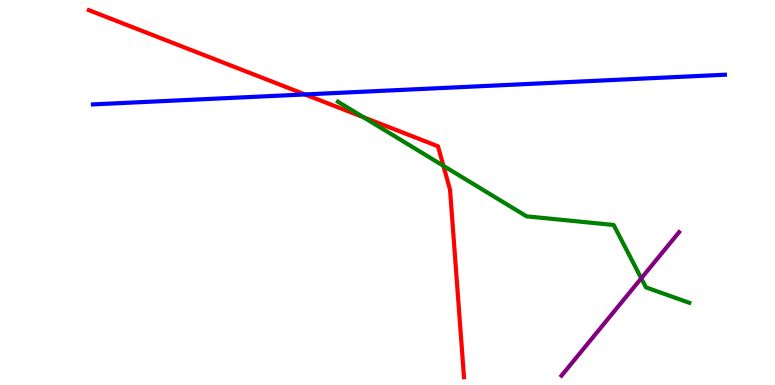[{'lines': ['blue', 'red'], 'intersections': [{'x': 3.94, 'y': 7.55}]}, {'lines': ['green', 'red'], 'intersections': [{'x': 4.69, 'y': 6.96}, {'x': 5.72, 'y': 5.69}]}, {'lines': ['purple', 'red'], 'intersections': []}, {'lines': ['blue', 'green'], 'intersections': []}, {'lines': ['blue', 'purple'], 'intersections': []}, {'lines': ['green', 'purple'], 'intersections': [{'x': 8.27, 'y': 2.77}]}]